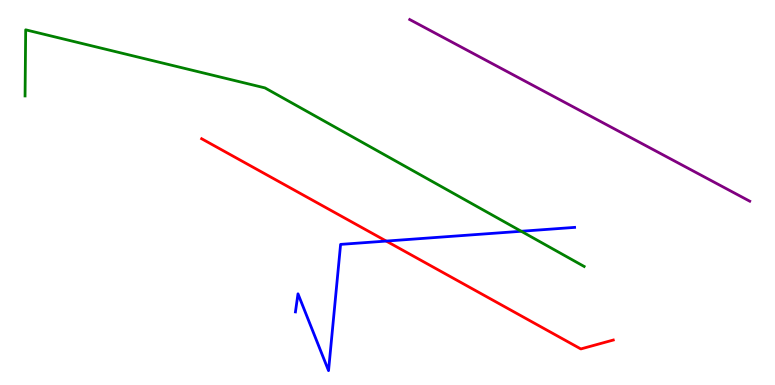[{'lines': ['blue', 'red'], 'intersections': [{'x': 4.98, 'y': 3.74}]}, {'lines': ['green', 'red'], 'intersections': []}, {'lines': ['purple', 'red'], 'intersections': []}, {'lines': ['blue', 'green'], 'intersections': [{'x': 6.73, 'y': 3.99}]}, {'lines': ['blue', 'purple'], 'intersections': []}, {'lines': ['green', 'purple'], 'intersections': []}]